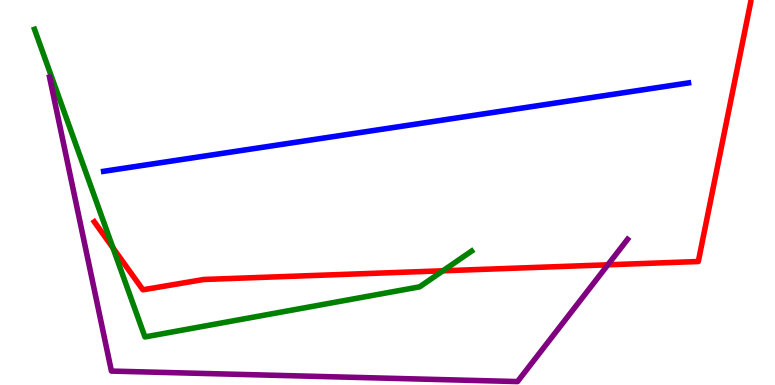[{'lines': ['blue', 'red'], 'intersections': []}, {'lines': ['green', 'red'], 'intersections': [{'x': 1.46, 'y': 3.56}, {'x': 5.72, 'y': 2.97}]}, {'lines': ['purple', 'red'], 'intersections': [{'x': 7.84, 'y': 3.12}]}, {'lines': ['blue', 'green'], 'intersections': []}, {'lines': ['blue', 'purple'], 'intersections': []}, {'lines': ['green', 'purple'], 'intersections': []}]